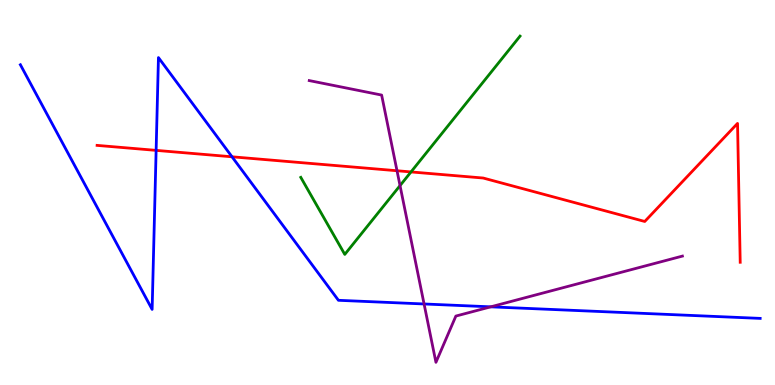[{'lines': ['blue', 'red'], 'intersections': [{'x': 2.01, 'y': 6.09}, {'x': 2.99, 'y': 5.93}]}, {'lines': ['green', 'red'], 'intersections': [{'x': 5.3, 'y': 5.53}]}, {'lines': ['purple', 'red'], 'intersections': [{'x': 5.12, 'y': 5.57}]}, {'lines': ['blue', 'green'], 'intersections': []}, {'lines': ['blue', 'purple'], 'intersections': [{'x': 5.47, 'y': 2.1}, {'x': 6.33, 'y': 2.03}]}, {'lines': ['green', 'purple'], 'intersections': [{'x': 5.16, 'y': 5.18}]}]